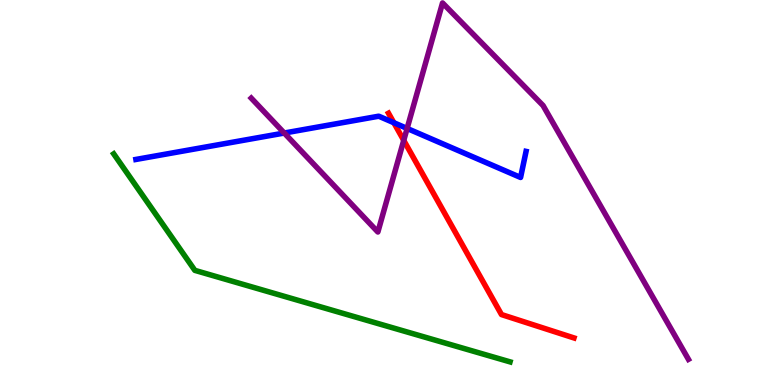[{'lines': ['blue', 'red'], 'intersections': [{'x': 5.08, 'y': 6.81}]}, {'lines': ['green', 'red'], 'intersections': []}, {'lines': ['purple', 'red'], 'intersections': [{'x': 5.21, 'y': 6.35}]}, {'lines': ['blue', 'green'], 'intersections': []}, {'lines': ['blue', 'purple'], 'intersections': [{'x': 3.67, 'y': 6.54}, {'x': 5.25, 'y': 6.66}]}, {'lines': ['green', 'purple'], 'intersections': []}]